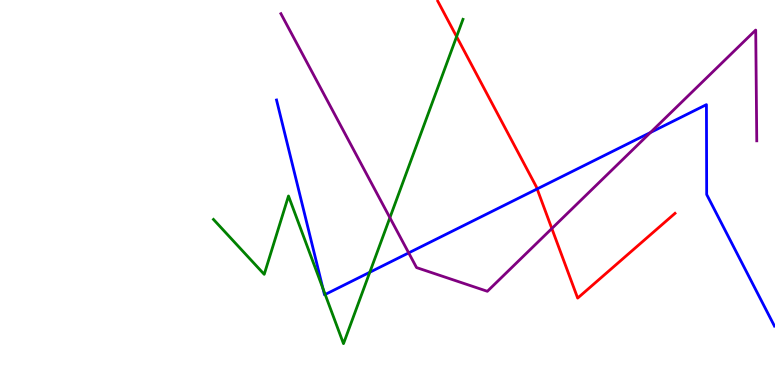[{'lines': ['blue', 'red'], 'intersections': [{'x': 6.93, 'y': 5.09}]}, {'lines': ['green', 'red'], 'intersections': [{'x': 5.89, 'y': 9.05}]}, {'lines': ['purple', 'red'], 'intersections': [{'x': 7.12, 'y': 4.06}]}, {'lines': ['blue', 'green'], 'intersections': [{'x': 4.17, 'y': 2.51}, {'x': 4.2, 'y': 2.35}, {'x': 4.77, 'y': 2.93}]}, {'lines': ['blue', 'purple'], 'intersections': [{'x': 5.27, 'y': 3.43}, {'x': 8.39, 'y': 6.56}]}, {'lines': ['green', 'purple'], 'intersections': [{'x': 5.03, 'y': 4.35}]}]